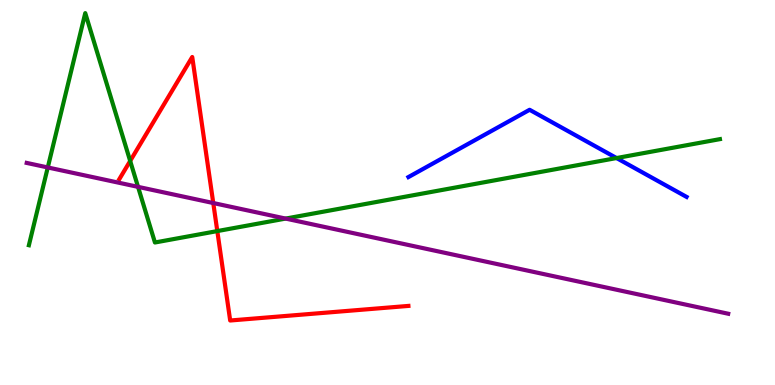[{'lines': ['blue', 'red'], 'intersections': []}, {'lines': ['green', 'red'], 'intersections': [{'x': 1.68, 'y': 5.82}, {'x': 2.8, 'y': 4.0}]}, {'lines': ['purple', 'red'], 'intersections': [{'x': 2.75, 'y': 4.73}]}, {'lines': ['blue', 'green'], 'intersections': [{'x': 7.96, 'y': 5.89}]}, {'lines': ['blue', 'purple'], 'intersections': []}, {'lines': ['green', 'purple'], 'intersections': [{'x': 0.617, 'y': 5.65}, {'x': 1.78, 'y': 5.15}, {'x': 3.69, 'y': 4.32}]}]